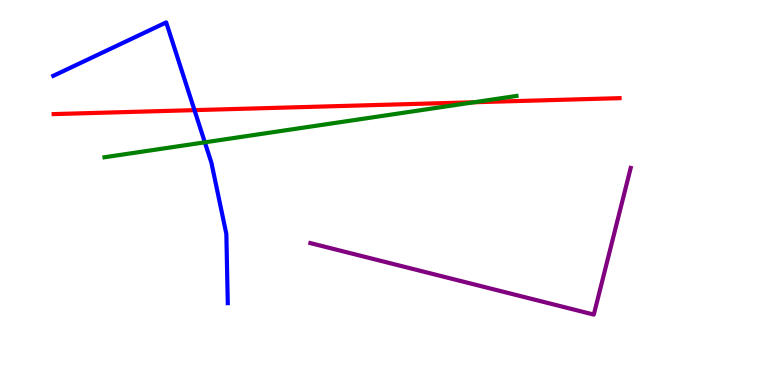[{'lines': ['blue', 'red'], 'intersections': [{'x': 2.51, 'y': 7.14}]}, {'lines': ['green', 'red'], 'intersections': [{'x': 6.12, 'y': 7.34}]}, {'lines': ['purple', 'red'], 'intersections': []}, {'lines': ['blue', 'green'], 'intersections': [{'x': 2.64, 'y': 6.3}]}, {'lines': ['blue', 'purple'], 'intersections': []}, {'lines': ['green', 'purple'], 'intersections': []}]